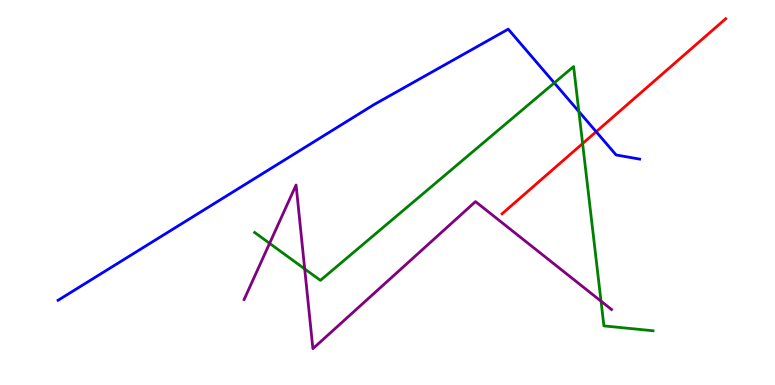[{'lines': ['blue', 'red'], 'intersections': [{'x': 7.69, 'y': 6.58}]}, {'lines': ['green', 'red'], 'intersections': [{'x': 7.52, 'y': 6.27}]}, {'lines': ['purple', 'red'], 'intersections': []}, {'lines': ['blue', 'green'], 'intersections': [{'x': 7.15, 'y': 7.85}, {'x': 7.47, 'y': 7.1}]}, {'lines': ['blue', 'purple'], 'intersections': []}, {'lines': ['green', 'purple'], 'intersections': [{'x': 3.48, 'y': 3.68}, {'x': 3.93, 'y': 3.01}, {'x': 7.76, 'y': 2.18}]}]